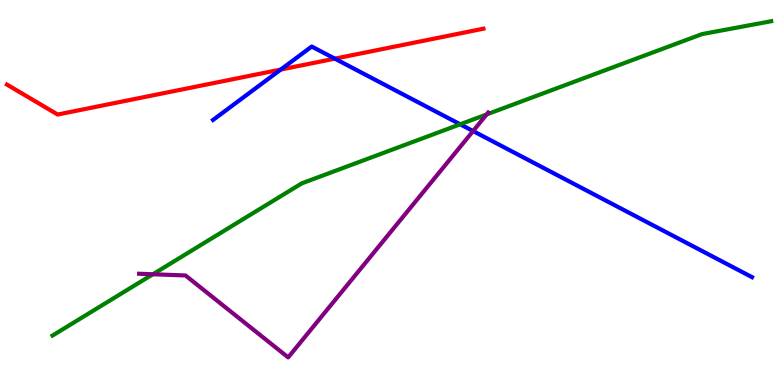[{'lines': ['blue', 'red'], 'intersections': [{'x': 3.62, 'y': 8.19}, {'x': 4.32, 'y': 8.48}]}, {'lines': ['green', 'red'], 'intersections': []}, {'lines': ['purple', 'red'], 'intersections': []}, {'lines': ['blue', 'green'], 'intersections': [{'x': 5.94, 'y': 6.77}]}, {'lines': ['blue', 'purple'], 'intersections': [{'x': 6.1, 'y': 6.6}]}, {'lines': ['green', 'purple'], 'intersections': [{'x': 1.97, 'y': 2.88}, {'x': 6.28, 'y': 7.03}]}]